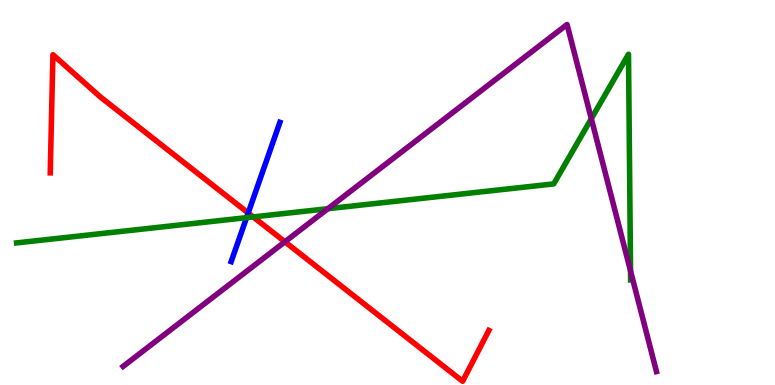[{'lines': ['blue', 'red'], 'intersections': [{'x': 3.2, 'y': 4.47}]}, {'lines': ['green', 'red'], 'intersections': [{'x': 3.27, 'y': 4.37}]}, {'lines': ['purple', 'red'], 'intersections': [{'x': 3.68, 'y': 3.72}]}, {'lines': ['blue', 'green'], 'intersections': [{'x': 3.18, 'y': 4.35}]}, {'lines': ['blue', 'purple'], 'intersections': []}, {'lines': ['green', 'purple'], 'intersections': [{'x': 4.23, 'y': 4.58}, {'x': 7.63, 'y': 6.92}, {'x': 8.14, 'y': 2.96}]}]